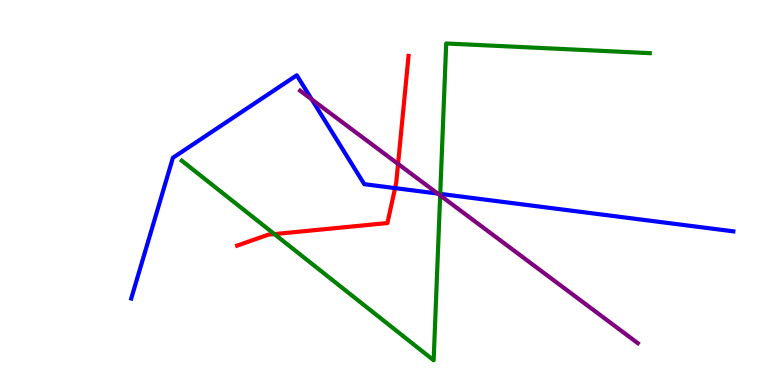[{'lines': ['blue', 'red'], 'intersections': [{'x': 5.1, 'y': 5.11}]}, {'lines': ['green', 'red'], 'intersections': [{'x': 3.54, 'y': 3.92}]}, {'lines': ['purple', 'red'], 'intersections': [{'x': 5.14, 'y': 5.74}]}, {'lines': ['blue', 'green'], 'intersections': [{'x': 5.68, 'y': 4.96}]}, {'lines': ['blue', 'purple'], 'intersections': [{'x': 4.02, 'y': 7.42}, {'x': 5.65, 'y': 4.97}]}, {'lines': ['green', 'purple'], 'intersections': [{'x': 5.68, 'y': 4.92}]}]